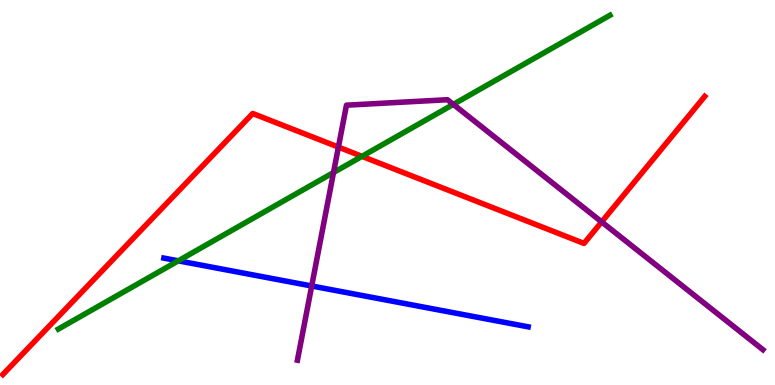[{'lines': ['blue', 'red'], 'intersections': []}, {'lines': ['green', 'red'], 'intersections': [{'x': 4.67, 'y': 5.94}]}, {'lines': ['purple', 'red'], 'intersections': [{'x': 4.37, 'y': 6.18}, {'x': 7.76, 'y': 4.24}]}, {'lines': ['blue', 'green'], 'intersections': [{'x': 2.3, 'y': 3.23}]}, {'lines': ['blue', 'purple'], 'intersections': [{'x': 4.02, 'y': 2.57}]}, {'lines': ['green', 'purple'], 'intersections': [{'x': 4.3, 'y': 5.52}, {'x': 5.85, 'y': 7.29}]}]